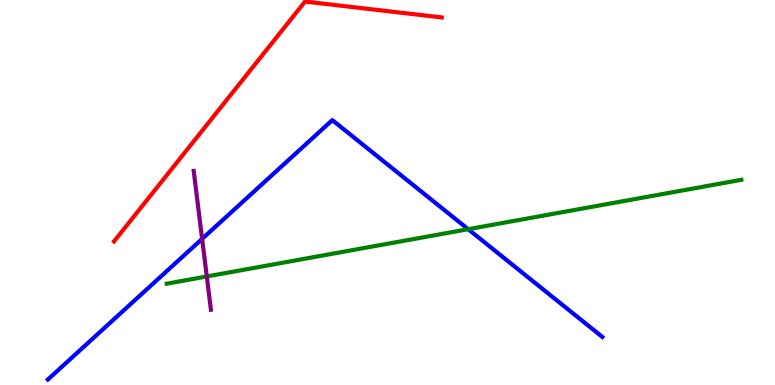[{'lines': ['blue', 'red'], 'intersections': []}, {'lines': ['green', 'red'], 'intersections': []}, {'lines': ['purple', 'red'], 'intersections': []}, {'lines': ['blue', 'green'], 'intersections': [{'x': 6.04, 'y': 4.05}]}, {'lines': ['blue', 'purple'], 'intersections': [{'x': 2.61, 'y': 3.8}]}, {'lines': ['green', 'purple'], 'intersections': [{'x': 2.67, 'y': 2.82}]}]